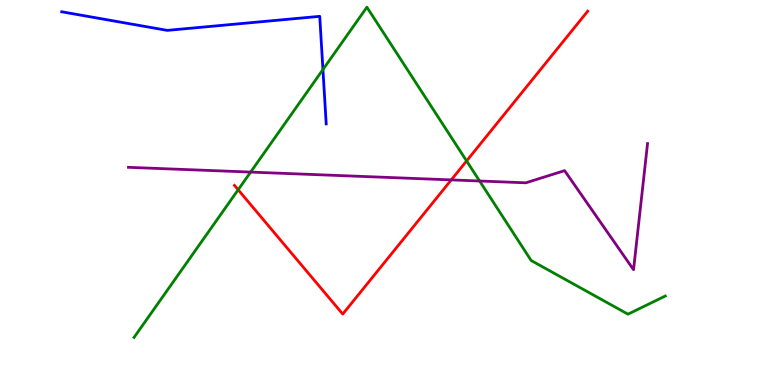[{'lines': ['blue', 'red'], 'intersections': []}, {'lines': ['green', 'red'], 'intersections': [{'x': 3.07, 'y': 5.07}, {'x': 6.02, 'y': 5.82}]}, {'lines': ['purple', 'red'], 'intersections': [{'x': 5.82, 'y': 5.33}]}, {'lines': ['blue', 'green'], 'intersections': [{'x': 4.17, 'y': 8.19}]}, {'lines': ['blue', 'purple'], 'intersections': []}, {'lines': ['green', 'purple'], 'intersections': [{'x': 3.23, 'y': 5.53}, {'x': 6.19, 'y': 5.3}]}]